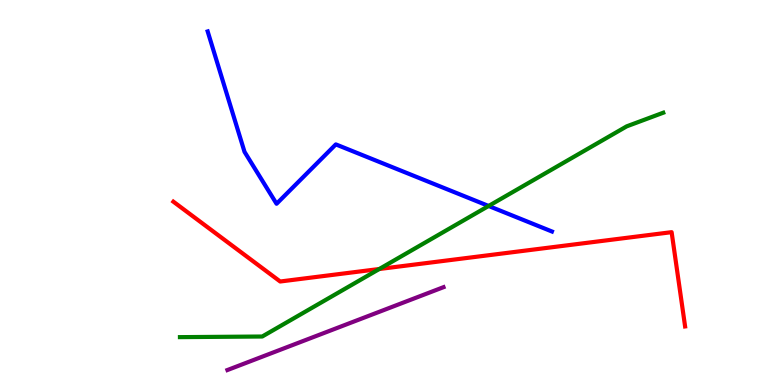[{'lines': ['blue', 'red'], 'intersections': []}, {'lines': ['green', 'red'], 'intersections': [{'x': 4.89, 'y': 3.01}]}, {'lines': ['purple', 'red'], 'intersections': []}, {'lines': ['blue', 'green'], 'intersections': [{'x': 6.3, 'y': 4.65}]}, {'lines': ['blue', 'purple'], 'intersections': []}, {'lines': ['green', 'purple'], 'intersections': []}]